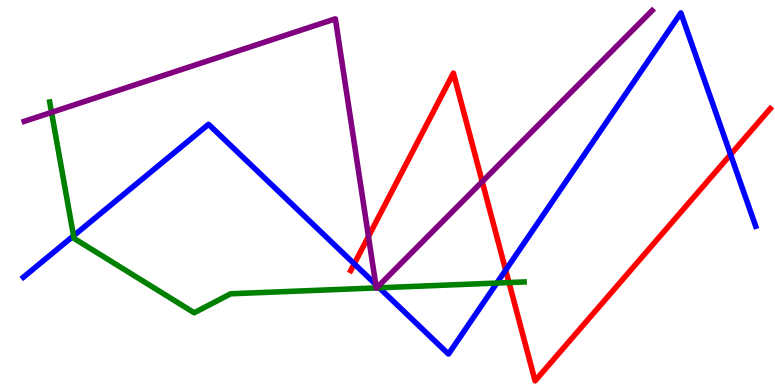[{'lines': ['blue', 'red'], 'intersections': [{'x': 4.57, 'y': 3.15}, {'x': 6.52, 'y': 2.98}, {'x': 9.43, 'y': 5.99}]}, {'lines': ['green', 'red'], 'intersections': [{'x': 6.57, 'y': 2.66}]}, {'lines': ['purple', 'red'], 'intersections': [{'x': 4.75, 'y': 3.86}, {'x': 6.22, 'y': 5.28}]}, {'lines': ['blue', 'green'], 'intersections': [{'x': 0.949, 'y': 3.87}, {'x': 4.89, 'y': 2.52}, {'x': 6.41, 'y': 2.65}]}, {'lines': ['blue', 'purple'], 'intersections': [{'x': 4.85, 'y': 2.61}, {'x': 4.88, 'y': 2.56}]}, {'lines': ['green', 'purple'], 'intersections': [{'x': 0.665, 'y': 7.08}, {'x': 4.86, 'y': 2.52}, {'x': 4.86, 'y': 2.52}]}]